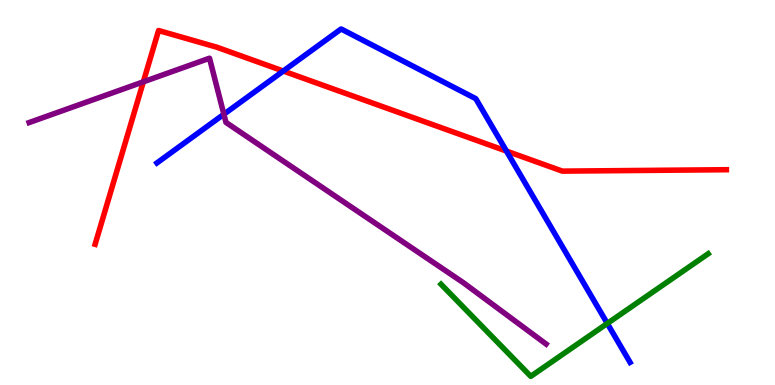[{'lines': ['blue', 'red'], 'intersections': [{'x': 3.66, 'y': 8.15}, {'x': 6.53, 'y': 6.08}]}, {'lines': ['green', 'red'], 'intersections': []}, {'lines': ['purple', 'red'], 'intersections': [{'x': 1.85, 'y': 7.87}]}, {'lines': ['blue', 'green'], 'intersections': [{'x': 7.84, 'y': 1.6}]}, {'lines': ['blue', 'purple'], 'intersections': [{'x': 2.89, 'y': 7.03}]}, {'lines': ['green', 'purple'], 'intersections': []}]